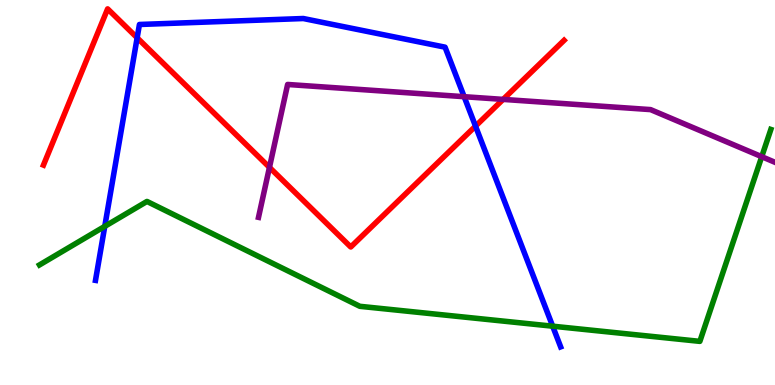[{'lines': ['blue', 'red'], 'intersections': [{'x': 1.77, 'y': 9.02}, {'x': 6.14, 'y': 6.72}]}, {'lines': ['green', 'red'], 'intersections': []}, {'lines': ['purple', 'red'], 'intersections': [{'x': 3.48, 'y': 5.65}, {'x': 6.49, 'y': 7.42}]}, {'lines': ['blue', 'green'], 'intersections': [{'x': 1.35, 'y': 4.12}, {'x': 7.13, 'y': 1.53}]}, {'lines': ['blue', 'purple'], 'intersections': [{'x': 5.99, 'y': 7.49}]}, {'lines': ['green', 'purple'], 'intersections': [{'x': 9.83, 'y': 5.93}]}]